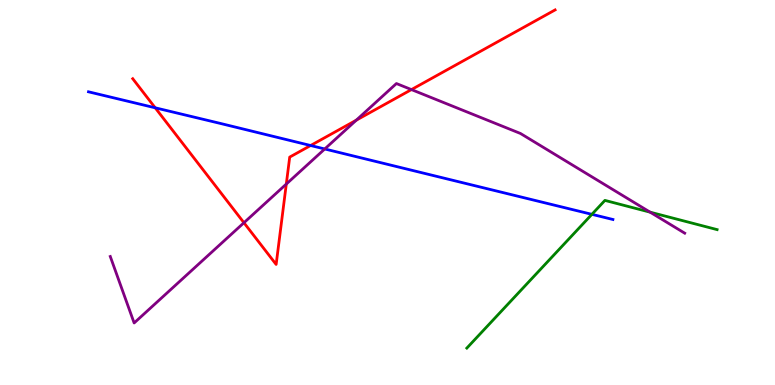[{'lines': ['blue', 'red'], 'intersections': [{'x': 2.0, 'y': 7.2}, {'x': 4.01, 'y': 6.22}]}, {'lines': ['green', 'red'], 'intersections': []}, {'lines': ['purple', 'red'], 'intersections': [{'x': 3.15, 'y': 4.21}, {'x': 3.69, 'y': 5.22}, {'x': 4.6, 'y': 6.88}, {'x': 5.31, 'y': 7.67}]}, {'lines': ['blue', 'green'], 'intersections': [{'x': 7.64, 'y': 4.43}]}, {'lines': ['blue', 'purple'], 'intersections': [{'x': 4.19, 'y': 6.13}]}, {'lines': ['green', 'purple'], 'intersections': [{'x': 8.39, 'y': 4.49}]}]